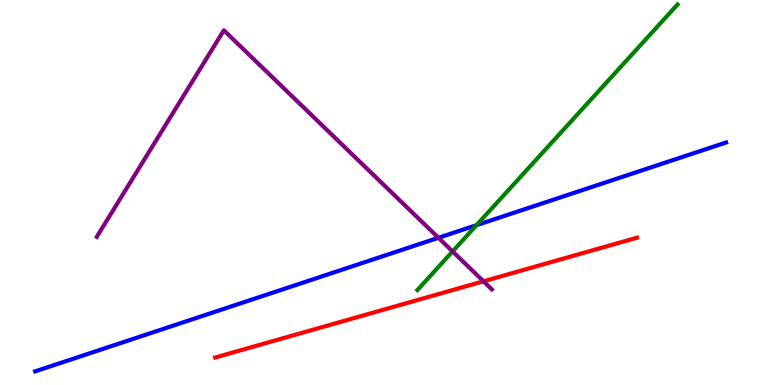[{'lines': ['blue', 'red'], 'intersections': []}, {'lines': ['green', 'red'], 'intersections': []}, {'lines': ['purple', 'red'], 'intersections': [{'x': 6.24, 'y': 2.69}]}, {'lines': ['blue', 'green'], 'intersections': [{'x': 6.15, 'y': 4.15}]}, {'lines': ['blue', 'purple'], 'intersections': [{'x': 5.66, 'y': 3.82}]}, {'lines': ['green', 'purple'], 'intersections': [{'x': 5.84, 'y': 3.47}]}]